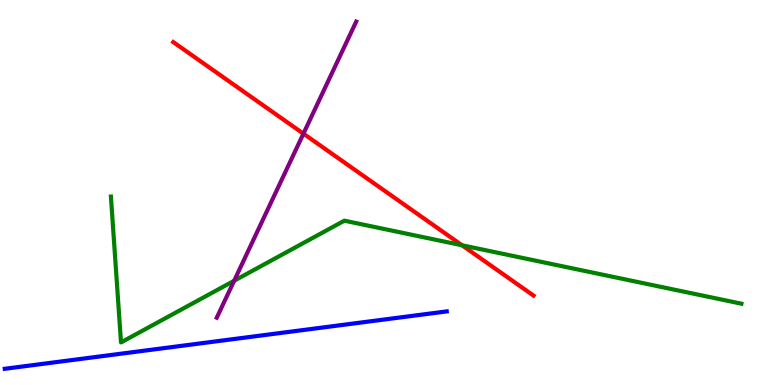[{'lines': ['blue', 'red'], 'intersections': []}, {'lines': ['green', 'red'], 'intersections': [{'x': 5.96, 'y': 3.63}]}, {'lines': ['purple', 'red'], 'intersections': [{'x': 3.92, 'y': 6.53}]}, {'lines': ['blue', 'green'], 'intersections': []}, {'lines': ['blue', 'purple'], 'intersections': []}, {'lines': ['green', 'purple'], 'intersections': [{'x': 3.02, 'y': 2.71}]}]